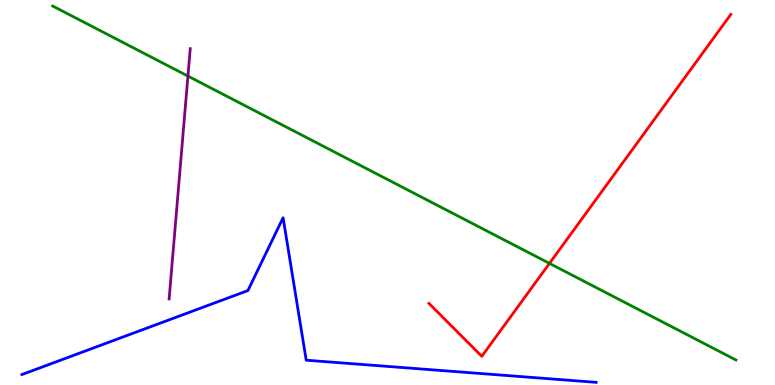[{'lines': ['blue', 'red'], 'intersections': []}, {'lines': ['green', 'red'], 'intersections': [{'x': 7.09, 'y': 3.16}]}, {'lines': ['purple', 'red'], 'intersections': []}, {'lines': ['blue', 'green'], 'intersections': []}, {'lines': ['blue', 'purple'], 'intersections': []}, {'lines': ['green', 'purple'], 'intersections': [{'x': 2.42, 'y': 8.02}]}]